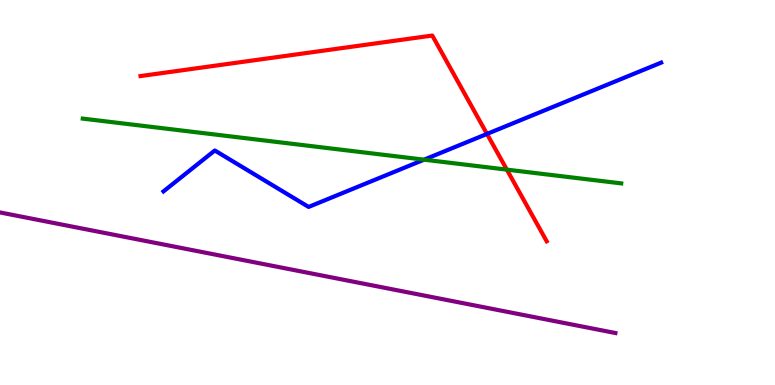[{'lines': ['blue', 'red'], 'intersections': [{'x': 6.28, 'y': 6.52}]}, {'lines': ['green', 'red'], 'intersections': [{'x': 6.54, 'y': 5.59}]}, {'lines': ['purple', 'red'], 'intersections': []}, {'lines': ['blue', 'green'], 'intersections': [{'x': 5.47, 'y': 5.85}]}, {'lines': ['blue', 'purple'], 'intersections': []}, {'lines': ['green', 'purple'], 'intersections': []}]